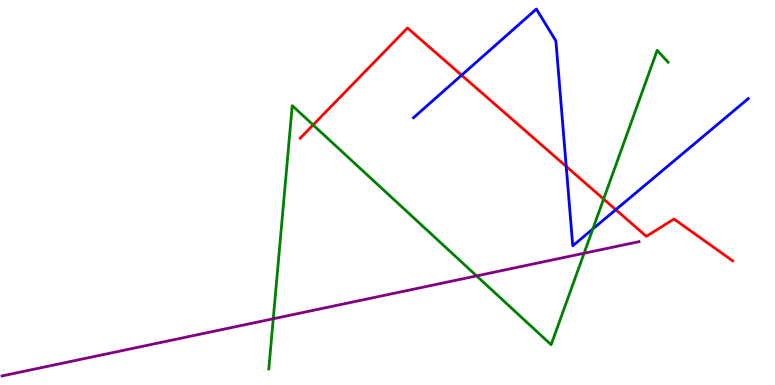[{'lines': ['blue', 'red'], 'intersections': [{'x': 5.96, 'y': 8.05}, {'x': 7.31, 'y': 5.68}, {'x': 7.95, 'y': 4.55}]}, {'lines': ['green', 'red'], 'intersections': [{'x': 4.04, 'y': 6.75}, {'x': 7.79, 'y': 4.83}]}, {'lines': ['purple', 'red'], 'intersections': []}, {'lines': ['blue', 'green'], 'intersections': [{'x': 7.65, 'y': 4.05}]}, {'lines': ['blue', 'purple'], 'intersections': []}, {'lines': ['green', 'purple'], 'intersections': [{'x': 3.53, 'y': 1.72}, {'x': 6.15, 'y': 2.83}, {'x': 7.54, 'y': 3.42}]}]